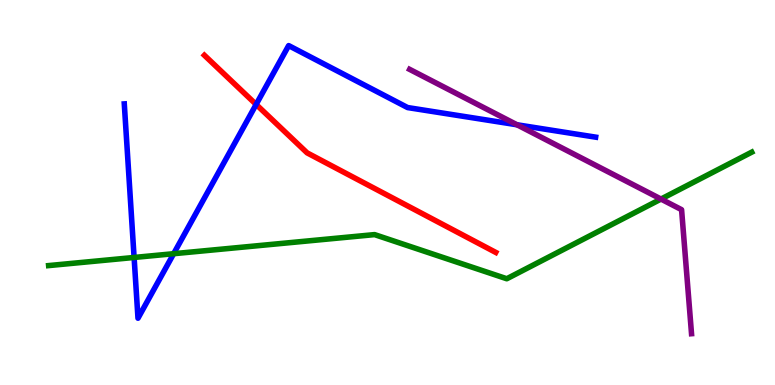[{'lines': ['blue', 'red'], 'intersections': [{'x': 3.31, 'y': 7.29}]}, {'lines': ['green', 'red'], 'intersections': []}, {'lines': ['purple', 'red'], 'intersections': []}, {'lines': ['blue', 'green'], 'intersections': [{'x': 1.73, 'y': 3.31}, {'x': 2.24, 'y': 3.41}]}, {'lines': ['blue', 'purple'], 'intersections': [{'x': 6.67, 'y': 6.76}]}, {'lines': ['green', 'purple'], 'intersections': [{'x': 8.53, 'y': 4.83}]}]